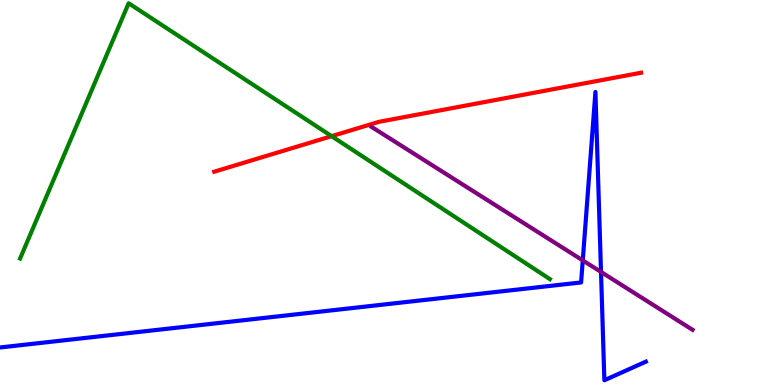[{'lines': ['blue', 'red'], 'intersections': []}, {'lines': ['green', 'red'], 'intersections': [{'x': 4.28, 'y': 6.46}]}, {'lines': ['purple', 'red'], 'intersections': []}, {'lines': ['blue', 'green'], 'intersections': []}, {'lines': ['blue', 'purple'], 'intersections': [{'x': 7.52, 'y': 3.24}, {'x': 7.75, 'y': 2.94}]}, {'lines': ['green', 'purple'], 'intersections': []}]